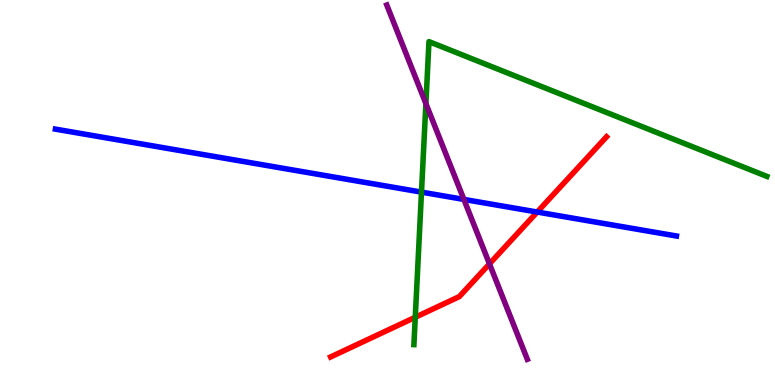[{'lines': ['blue', 'red'], 'intersections': [{'x': 6.93, 'y': 4.49}]}, {'lines': ['green', 'red'], 'intersections': [{'x': 5.36, 'y': 1.76}]}, {'lines': ['purple', 'red'], 'intersections': [{'x': 6.32, 'y': 3.15}]}, {'lines': ['blue', 'green'], 'intersections': [{'x': 5.44, 'y': 5.01}]}, {'lines': ['blue', 'purple'], 'intersections': [{'x': 5.99, 'y': 4.82}]}, {'lines': ['green', 'purple'], 'intersections': [{'x': 5.5, 'y': 7.31}]}]